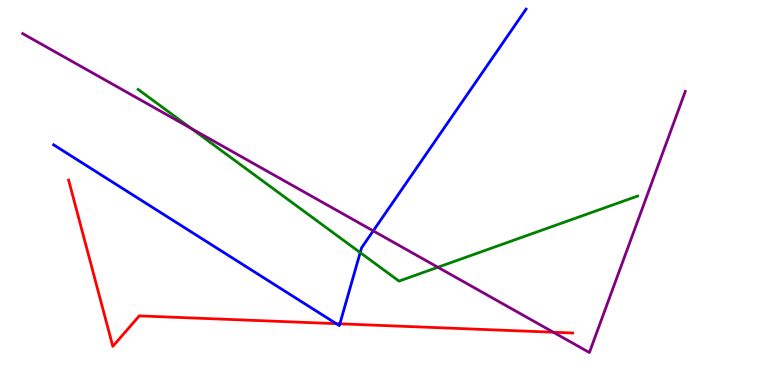[{'lines': ['blue', 'red'], 'intersections': [{'x': 4.34, 'y': 1.59}, {'x': 4.39, 'y': 1.59}]}, {'lines': ['green', 'red'], 'intersections': []}, {'lines': ['purple', 'red'], 'intersections': [{'x': 7.14, 'y': 1.37}]}, {'lines': ['blue', 'green'], 'intersections': [{'x': 4.65, 'y': 3.44}]}, {'lines': ['blue', 'purple'], 'intersections': [{'x': 4.82, 'y': 4.0}]}, {'lines': ['green', 'purple'], 'intersections': [{'x': 2.47, 'y': 6.66}, {'x': 5.65, 'y': 3.06}]}]